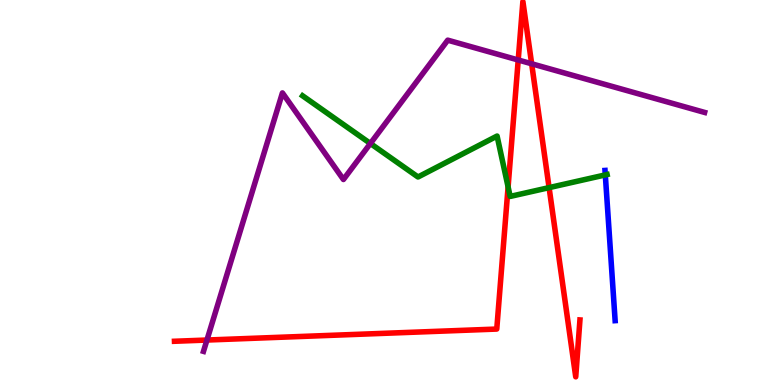[{'lines': ['blue', 'red'], 'intersections': []}, {'lines': ['green', 'red'], 'intersections': [{'x': 6.56, 'y': 5.15}, {'x': 7.09, 'y': 5.13}]}, {'lines': ['purple', 'red'], 'intersections': [{'x': 2.67, 'y': 1.17}, {'x': 6.69, 'y': 8.44}, {'x': 6.86, 'y': 8.34}]}, {'lines': ['blue', 'green'], 'intersections': [{'x': 7.81, 'y': 5.46}]}, {'lines': ['blue', 'purple'], 'intersections': []}, {'lines': ['green', 'purple'], 'intersections': [{'x': 4.78, 'y': 6.27}]}]